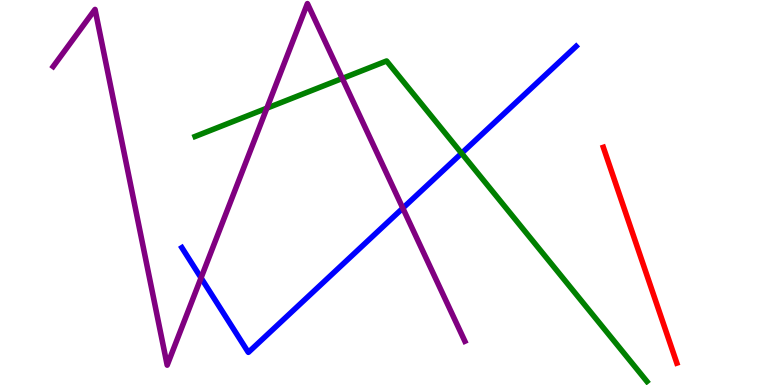[{'lines': ['blue', 'red'], 'intersections': []}, {'lines': ['green', 'red'], 'intersections': []}, {'lines': ['purple', 'red'], 'intersections': []}, {'lines': ['blue', 'green'], 'intersections': [{'x': 5.96, 'y': 6.02}]}, {'lines': ['blue', 'purple'], 'intersections': [{'x': 2.59, 'y': 2.78}, {'x': 5.2, 'y': 4.59}]}, {'lines': ['green', 'purple'], 'intersections': [{'x': 3.44, 'y': 7.19}, {'x': 4.42, 'y': 7.96}]}]